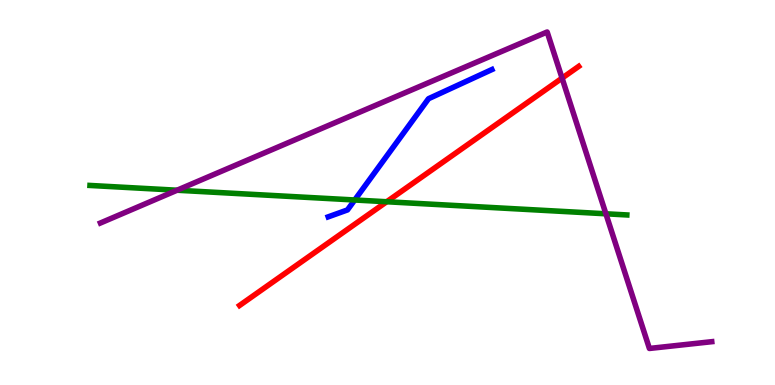[{'lines': ['blue', 'red'], 'intersections': []}, {'lines': ['green', 'red'], 'intersections': [{'x': 4.99, 'y': 4.76}]}, {'lines': ['purple', 'red'], 'intersections': [{'x': 7.25, 'y': 7.97}]}, {'lines': ['blue', 'green'], 'intersections': [{'x': 4.58, 'y': 4.81}]}, {'lines': ['blue', 'purple'], 'intersections': []}, {'lines': ['green', 'purple'], 'intersections': [{'x': 2.28, 'y': 5.06}, {'x': 7.82, 'y': 4.45}]}]